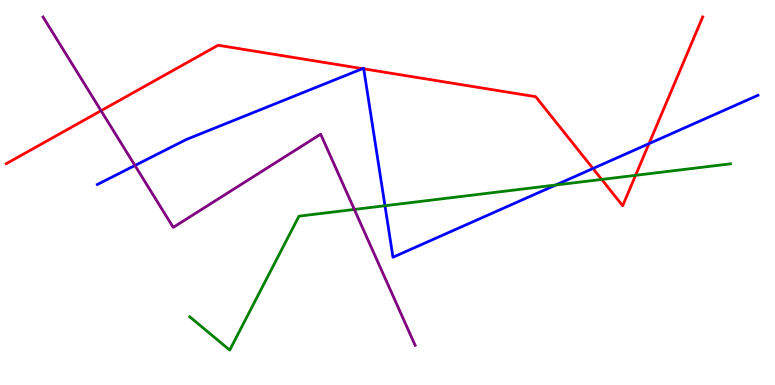[{'lines': ['blue', 'red'], 'intersections': [{'x': 4.68, 'y': 8.22}, {'x': 4.69, 'y': 8.21}, {'x': 7.65, 'y': 5.62}, {'x': 8.37, 'y': 6.27}]}, {'lines': ['green', 'red'], 'intersections': [{'x': 7.76, 'y': 5.34}, {'x': 8.2, 'y': 5.45}]}, {'lines': ['purple', 'red'], 'intersections': [{'x': 1.3, 'y': 7.12}]}, {'lines': ['blue', 'green'], 'intersections': [{'x': 4.97, 'y': 4.66}, {'x': 7.17, 'y': 5.19}]}, {'lines': ['blue', 'purple'], 'intersections': [{'x': 1.74, 'y': 5.7}]}, {'lines': ['green', 'purple'], 'intersections': [{'x': 4.57, 'y': 4.56}]}]